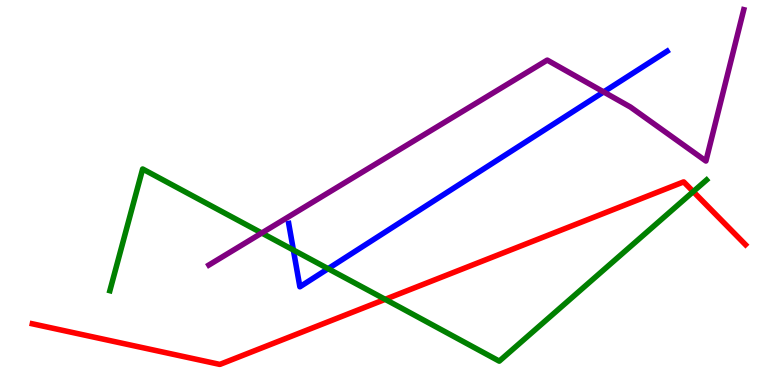[{'lines': ['blue', 'red'], 'intersections': []}, {'lines': ['green', 'red'], 'intersections': [{'x': 4.97, 'y': 2.22}, {'x': 8.95, 'y': 5.02}]}, {'lines': ['purple', 'red'], 'intersections': []}, {'lines': ['blue', 'green'], 'intersections': [{'x': 3.79, 'y': 3.51}, {'x': 4.23, 'y': 3.02}]}, {'lines': ['blue', 'purple'], 'intersections': [{'x': 7.79, 'y': 7.61}]}, {'lines': ['green', 'purple'], 'intersections': [{'x': 3.38, 'y': 3.95}]}]